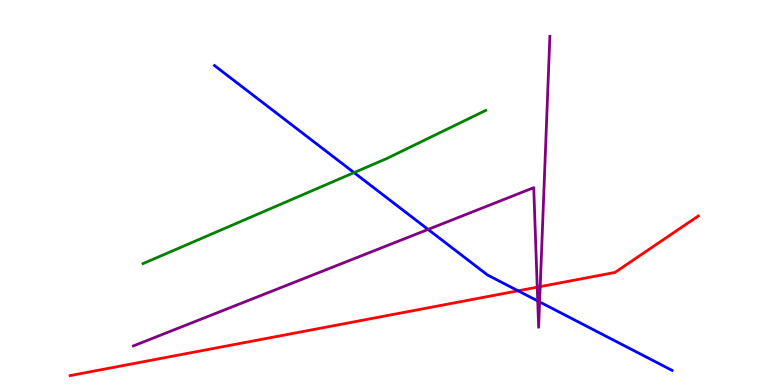[{'lines': ['blue', 'red'], 'intersections': [{'x': 6.69, 'y': 2.45}]}, {'lines': ['green', 'red'], 'intersections': []}, {'lines': ['purple', 'red'], 'intersections': [{'x': 6.93, 'y': 2.54}, {'x': 6.97, 'y': 2.56}]}, {'lines': ['blue', 'green'], 'intersections': [{'x': 4.57, 'y': 5.52}]}, {'lines': ['blue', 'purple'], 'intersections': [{'x': 5.52, 'y': 4.04}, {'x': 6.94, 'y': 2.18}, {'x': 6.96, 'y': 2.16}]}, {'lines': ['green', 'purple'], 'intersections': []}]